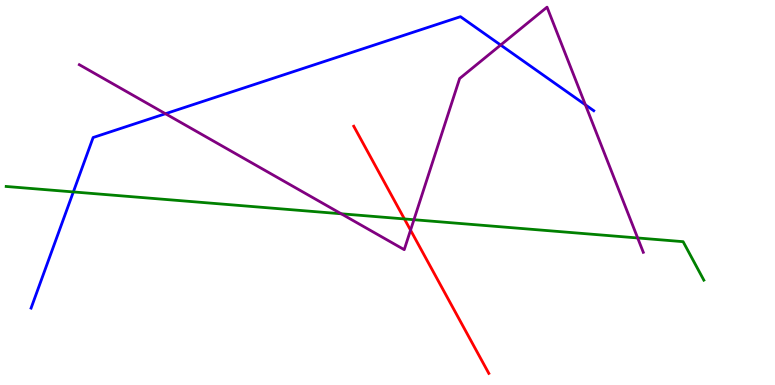[{'lines': ['blue', 'red'], 'intersections': []}, {'lines': ['green', 'red'], 'intersections': [{'x': 5.22, 'y': 4.31}]}, {'lines': ['purple', 'red'], 'intersections': [{'x': 5.3, 'y': 4.02}]}, {'lines': ['blue', 'green'], 'intersections': [{'x': 0.946, 'y': 5.01}]}, {'lines': ['blue', 'purple'], 'intersections': [{'x': 2.13, 'y': 7.05}, {'x': 6.46, 'y': 8.83}, {'x': 7.55, 'y': 7.28}]}, {'lines': ['green', 'purple'], 'intersections': [{'x': 4.4, 'y': 4.45}, {'x': 5.34, 'y': 4.29}, {'x': 8.23, 'y': 3.82}]}]